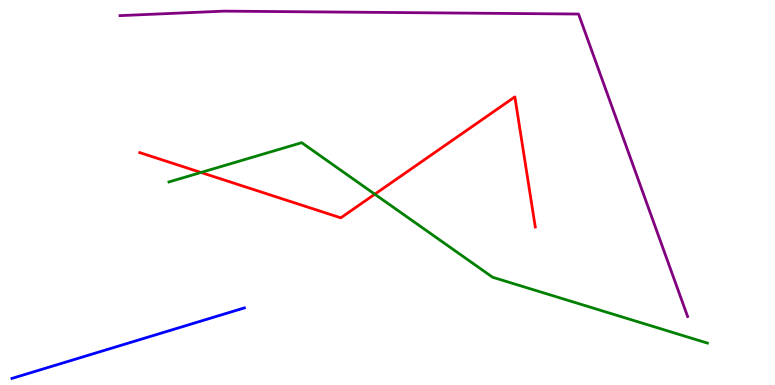[{'lines': ['blue', 'red'], 'intersections': []}, {'lines': ['green', 'red'], 'intersections': [{'x': 2.59, 'y': 5.52}, {'x': 4.84, 'y': 4.96}]}, {'lines': ['purple', 'red'], 'intersections': []}, {'lines': ['blue', 'green'], 'intersections': []}, {'lines': ['blue', 'purple'], 'intersections': []}, {'lines': ['green', 'purple'], 'intersections': []}]